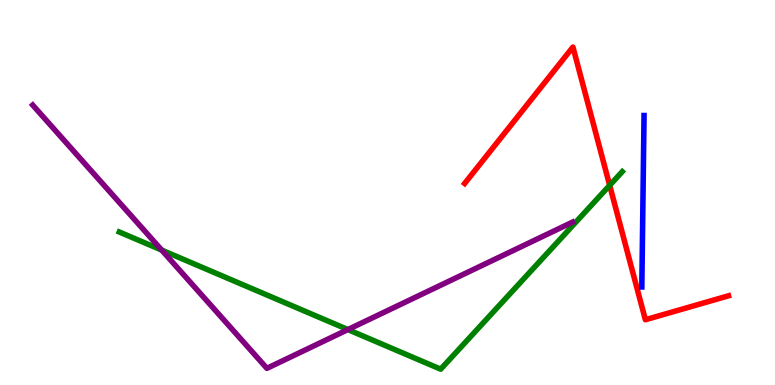[{'lines': ['blue', 'red'], 'intersections': []}, {'lines': ['green', 'red'], 'intersections': [{'x': 7.87, 'y': 5.19}]}, {'lines': ['purple', 'red'], 'intersections': []}, {'lines': ['blue', 'green'], 'intersections': []}, {'lines': ['blue', 'purple'], 'intersections': []}, {'lines': ['green', 'purple'], 'intersections': [{'x': 2.09, 'y': 3.5}, {'x': 4.49, 'y': 1.44}]}]